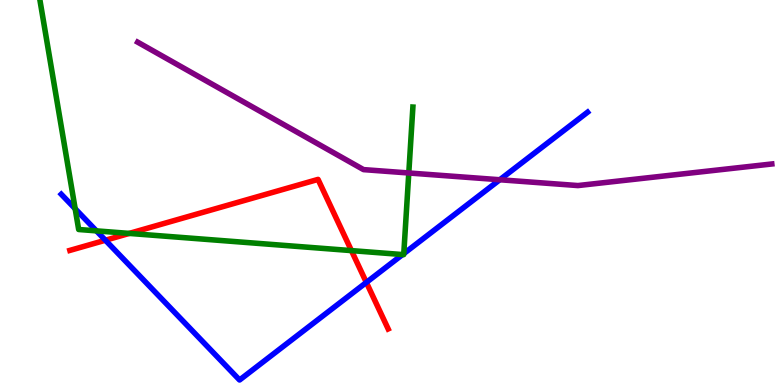[{'lines': ['blue', 'red'], 'intersections': [{'x': 1.36, 'y': 3.76}, {'x': 4.73, 'y': 2.66}]}, {'lines': ['green', 'red'], 'intersections': [{'x': 1.67, 'y': 3.94}, {'x': 4.53, 'y': 3.49}]}, {'lines': ['purple', 'red'], 'intersections': []}, {'lines': ['blue', 'green'], 'intersections': [{'x': 0.97, 'y': 4.58}, {'x': 1.24, 'y': 4.0}, {'x': 5.19, 'y': 3.39}, {'x': 5.21, 'y': 3.41}]}, {'lines': ['blue', 'purple'], 'intersections': [{'x': 6.45, 'y': 5.33}]}, {'lines': ['green', 'purple'], 'intersections': [{'x': 5.27, 'y': 5.51}]}]